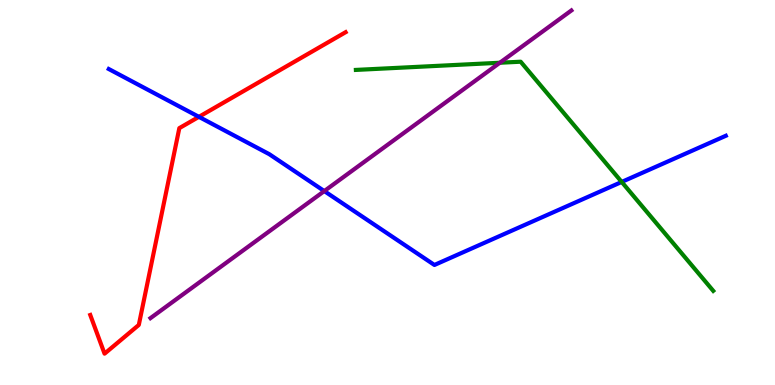[{'lines': ['blue', 'red'], 'intersections': [{'x': 2.57, 'y': 6.97}]}, {'lines': ['green', 'red'], 'intersections': []}, {'lines': ['purple', 'red'], 'intersections': []}, {'lines': ['blue', 'green'], 'intersections': [{'x': 8.02, 'y': 5.27}]}, {'lines': ['blue', 'purple'], 'intersections': [{'x': 4.18, 'y': 5.04}]}, {'lines': ['green', 'purple'], 'intersections': [{'x': 6.45, 'y': 8.37}]}]